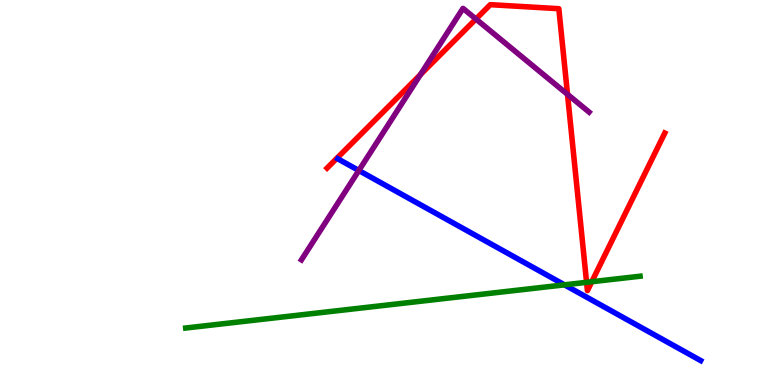[{'lines': ['blue', 'red'], 'intersections': []}, {'lines': ['green', 'red'], 'intersections': [{'x': 7.57, 'y': 2.67}, {'x': 7.64, 'y': 2.68}]}, {'lines': ['purple', 'red'], 'intersections': [{'x': 5.43, 'y': 8.06}, {'x': 6.14, 'y': 9.51}, {'x': 7.32, 'y': 7.55}]}, {'lines': ['blue', 'green'], 'intersections': [{'x': 7.28, 'y': 2.6}]}, {'lines': ['blue', 'purple'], 'intersections': [{'x': 4.63, 'y': 5.57}]}, {'lines': ['green', 'purple'], 'intersections': []}]